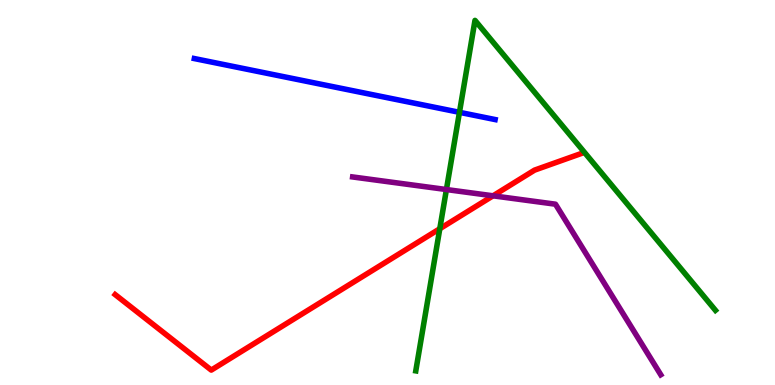[{'lines': ['blue', 'red'], 'intersections': []}, {'lines': ['green', 'red'], 'intersections': [{'x': 5.67, 'y': 4.06}]}, {'lines': ['purple', 'red'], 'intersections': [{'x': 6.36, 'y': 4.91}]}, {'lines': ['blue', 'green'], 'intersections': [{'x': 5.93, 'y': 7.08}]}, {'lines': ['blue', 'purple'], 'intersections': []}, {'lines': ['green', 'purple'], 'intersections': [{'x': 5.76, 'y': 5.08}]}]